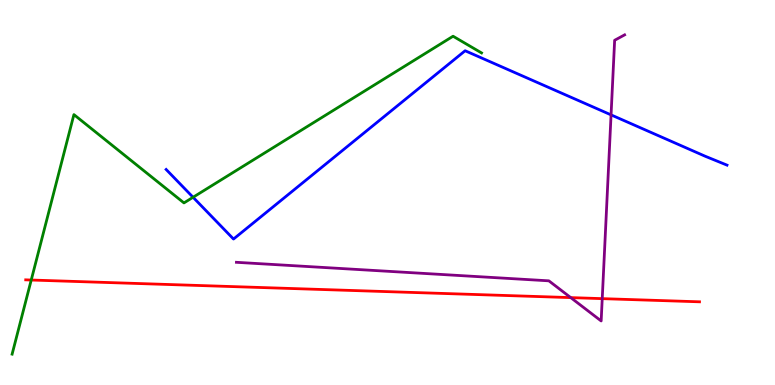[{'lines': ['blue', 'red'], 'intersections': []}, {'lines': ['green', 'red'], 'intersections': [{'x': 0.403, 'y': 2.73}]}, {'lines': ['purple', 'red'], 'intersections': [{'x': 7.36, 'y': 2.27}, {'x': 7.77, 'y': 2.24}]}, {'lines': ['blue', 'green'], 'intersections': [{'x': 2.49, 'y': 4.88}]}, {'lines': ['blue', 'purple'], 'intersections': [{'x': 7.88, 'y': 7.02}]}, {'lines': ['green', 'purple'], 'intersections': []}]